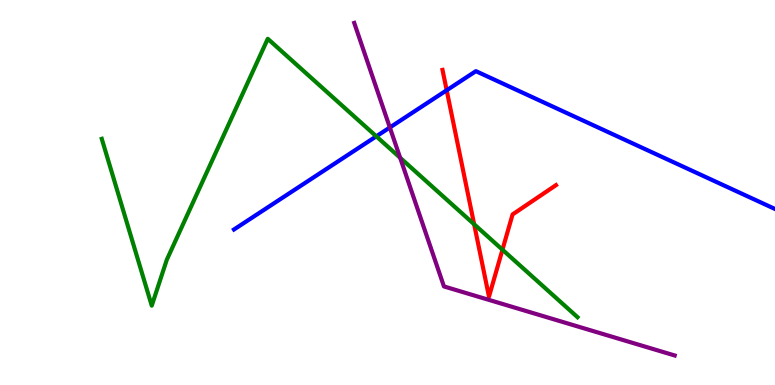[{'lines': ['blue', 'red'], 'intersections': [{'x': 5.76, 'y': 7.66}]}, {'lines': ['green', 'red'], 'intersections': [{'x': 6.12, 'y': 4.17}, {'x': 6.48, 'y': 3.51}]}, {'lines': ['purple', 'red'], 'intersections': []}, {'lines': ['blue', 'green'], 'intersections': [{'x': 4.86, 'y': 6.46}]}, {'lines': ['blue', 'purple'], 'intersections': [{'x': 5.03, 'y': 6.69}]}, {'lines': ['green', 'purple'], 'intersections': [{'x': 5.16, 'y': 5.9}]}]